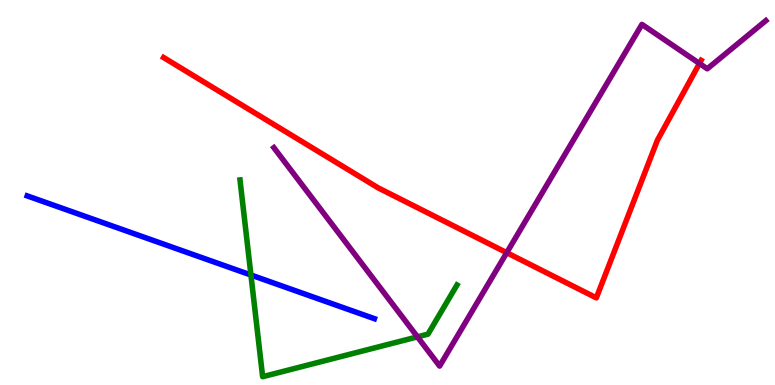[{'lines': ['blue', 'red'], 'intersections': []}, {'lines': ['green', 'red'], 'intersections': []}, {'lines': ['purple', 'red'], 'intersections': [{'x': 6.54, 'y': 3.44}, {'x': 9.03, 'y': 8.35}]}, {'lines': ['blue', 'green'], 'intersections': [{'x': 3.24, 'y': 2.86}]}, {'lines': ['blue', 'purple'], 'intersections': []}, {'lines': ['green', 'purple'], 'intersections': [{'x': 5.39, 'y': 1.25}]}]